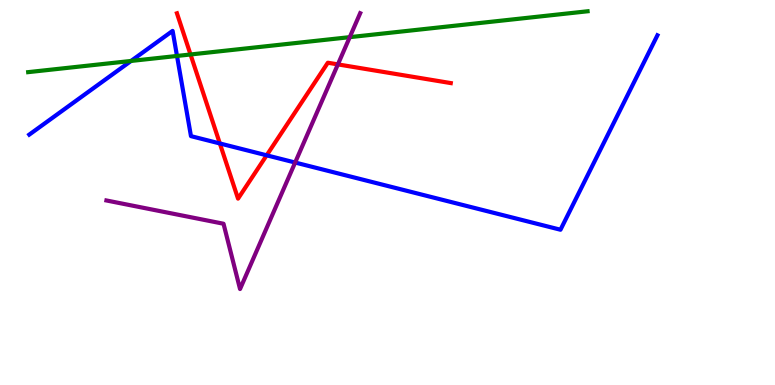[{'lines': ['blue', 'red'], 'intersections': [{'x': 2.84, 'y': 6.27}, {'x': 3.44, 'y': 5.97}]}, {'lines': ['green', 'red'], 'intersections': [{'x': 2.46, 'y': 8.58}]}, {'lines': ['purple', 'red'], 'intersections': [{'x': 4.36, 'y': 8.33}]}, {'lines': ['blue', 'green'], 'intersections': [{'x': 1.69, 'y': 8.42}, {'x': 2.28, 'y': 8.55}]}, {'lines': ['blue', 'purple'], 'intersections': [{'x': 3.81, 'y': 5.78}]}, {'lines': ['green', 'purple'], 'intersections': [{'x': 4.51, 'y': 9.03}]}]